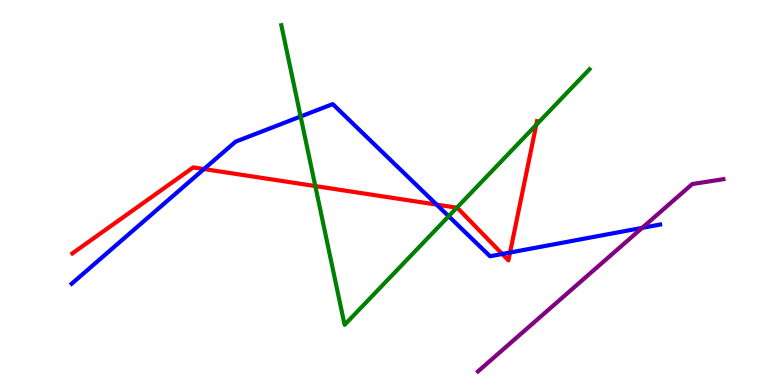[{'lines': ['blue', 'red'], 'intersections': [{'x': 2.63, 'y': 5.61}, {'x': 5.63, 'y': 4.69}, {'x': 6.48, 'y': 3.4}, {'x': 6.58, 'y': 3.44}]}, {'lines': ['green', 'red'], 'intersections': [{'x': 4.07, 'y': 5.17}, {'x': 5.89, 'y': 4.61}, {'x': 6.92, 'y': 6.76}]}, {'lines': ['purple', 'red'], 'intersections': []}, {'lines': ['blue', 'green'], 'intersections': [{'x': 3.88, 'y': 6.97}, {'x': 5.79, 'y': 4.38}]}, {'lines': ['blue', 'purple'], 'intersections': [{'x': 8.29, 'y': 4.08}]}, {'lines': ['green', 'purple'], 'intersections': []}]